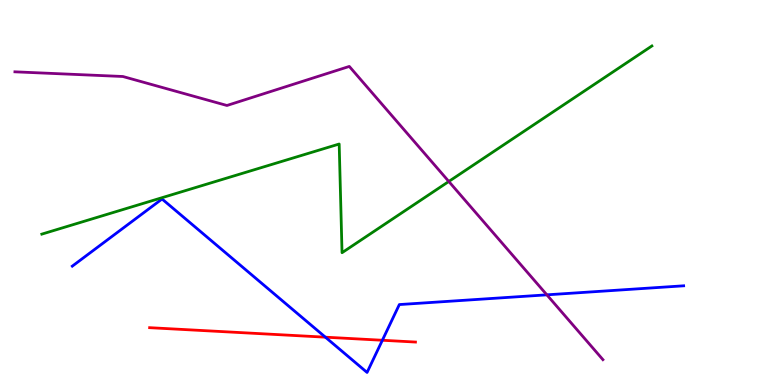[{'lines': ['blue', 'red'], 'intersections': [{'x': 4.2, 'y': 1.24}, {'x': 4.93, 'y': 1.16}]}, {'lines': ['green', 'red'], 'intersections': []}, {'lines': ['purple', 'red'], 'intersections': []}, {'lines': ['blue', 'green'], 'intersections': []}, {'lines': ['blue', 'purple'], 'intersections': [{'x': 7.06, 'y': 2.34}]}, {'lines': ['green', 'purple'], 'intersections': [{'x': 5.79, 'y': 5.29}]}]